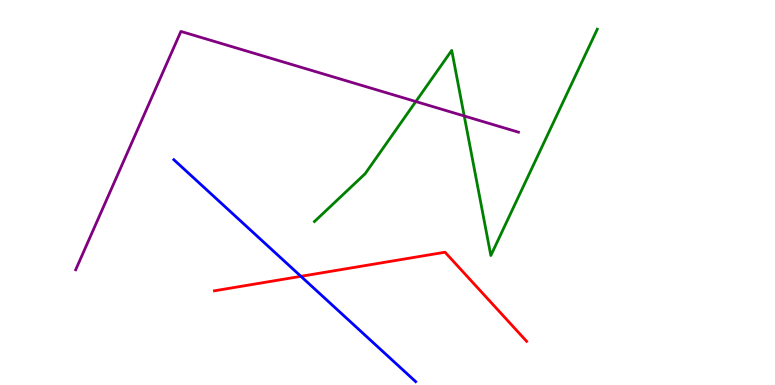[{'lines': ['blue', 'red'], 'intersections': [{'x': 3.88, 'y': 2.82}]}, {'lines': ['green', 'red'], 'intersections': []}, {'lines': ['purple', 'red'], 'intersections': []}, {'lines': ['blue', 'green'], 'intersections': []}, {'lines': ['blue', 'purple'], 'intersections': []}, {'lines': ['green', 'purple'], 'intersections': [{'x': 5.37, 'y': 7.36}, {'x': 5.99, 'y': 6.99}]}]